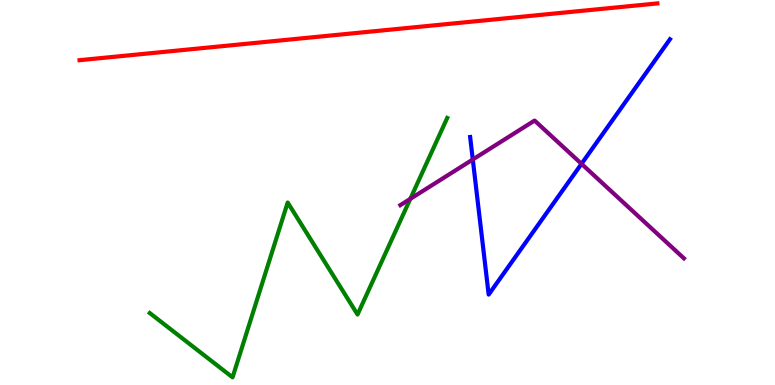[{'lines': ['blue', 'red'], 'intersections': []}, {'lines': ['green', 'red'], 'intersections': []}, {'lines': ['purple', 'red'], 'intersections': []}, {'lines': ['blue', 'green'], 'intersections': []}, {'lines': ['blue', 'purple'], 'intersections': [{'x': 6.1, 'y': 5.86}, {'x': 7.5, 'y': 5.74}]}, {'lines': ['green', 'purple'], 'intersections': [{'x': 5.29, 'y': 4.83}]}]